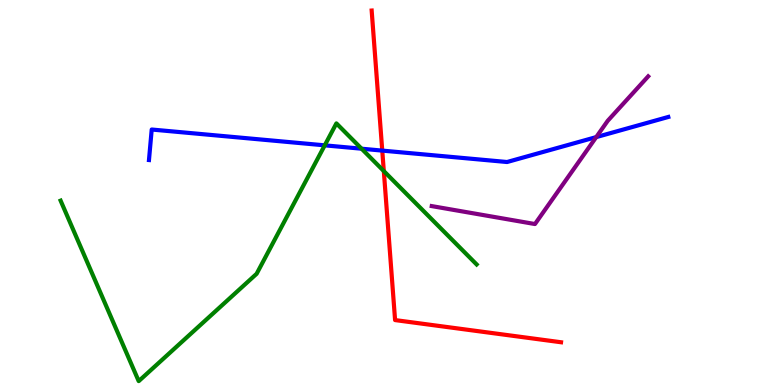[{'lines': ['blue', 'red'], 'intersections': [{'x': 4.93, 'y': 6.09}]}, {'lines': ['green', 'red'], 'intersections': [{'x': 4.95, 'y': 5.56}]}, {'lines': ['purple', 'red'], 'intersections': []}, {'lines': ['blue', 'green'], 'intersections': [{'x': 4.19, 'y': 6.22}, {'x': 4.67, 'y': 6.14}]}, {'lines': ['blue', 'purple'], 'intersections': [{'x': 7.69, 'y': 6.44}]}, {'lines': ['green', 'purple'], 'intersections': []}]